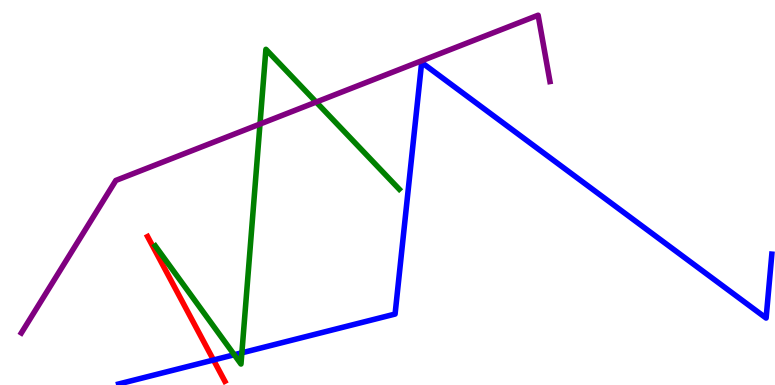[{'lines': ['blue', 'red'], 'intersections': [{'x': 2.75, 'y': 0.649}]}, {'lines': ['green', 'red'], 'intersections': []}, {'lines': ['purple', 'red'], 'intersections': []}, {'lines': ['blue', 'green'], 'intersections': [{'x': 3.02, 'y': 0.786}, {'x': 3.12, 'y': 0.836}]}, {'lines': ['blue', 'purple'], 'intersections': []}, {'lines': ['green', 'purple'], 'intersections': [{'x': 3.35, 'y': 6.78}, {'x': 4.08, 'y': 7.35}]}]